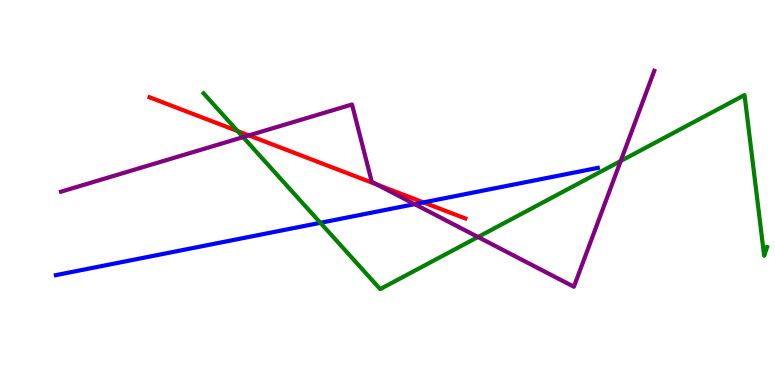[{'lines': ['blue', 'red'], 'intersections': [{'x': 5.46, 'y': 4.74}]}, {'lines': ['green', 'red'], 'intersections': [{'x': 3.07, 'y': 6.6}]}, {'lines': ['purple', 'red'], 'intersections': [{'x': 3.21, 'y': 6.48}, {'x': 4.86, 'y': 5.21}]}, {'lines': ['blue', 'green'], 'intersections': [{'x': 4.13, 'y': 4.21}]}, {'lines': ['blue', 'purple'], 'intersections': [{'x': 5.35, 'y': 4.7}]}, {'lines': ['green', 'purple'], 'intersections': [{'x': 3.14, 'y': 6.44}, {'x': 6.17, 'y': 3.84}, {'x': 8.01, 'y': 5.82}]}]